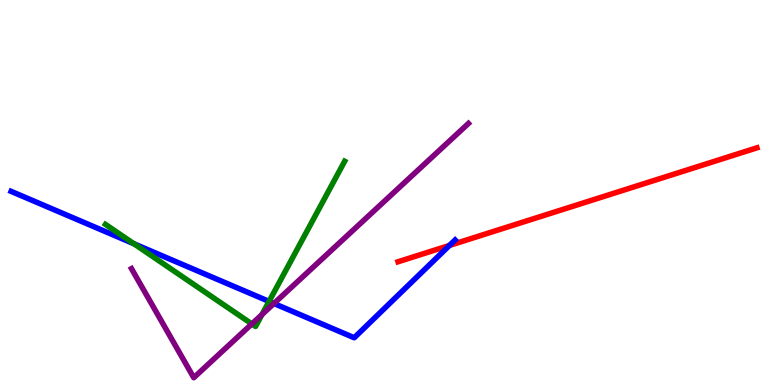[{'lines': ['blue', 'red'], 'intersections': [{'x': 5.8, 'y': 3.63}]}, {'lines': ['green', 'red'], 'intersections': []}, {'lines': ['purple', 'red'], 'intersections': []}, {'lines': ['blue', 'green'], 'intersections': [{'x': 1.73, 'y': 3.67}, {'x': 3.47, 'y': 2.17}]}, {'lines': ['blue', 'purple'], 'intersections': [{'x': 3.53, 'y': 2.12}]}, {'lines': ['green', 'purple'], 'intersections': [{'x': 3.25, 'y': 1.59}, {'x': 3.38, 'y': 1.83}]}]